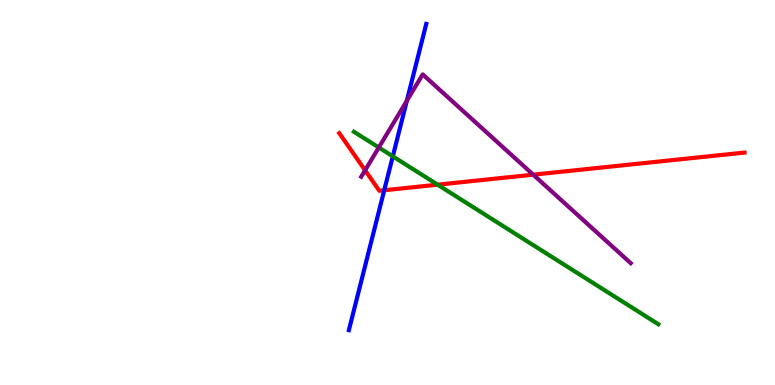[{'lines': ['blue', 'red'], 'intersections': [{'x': 4.96, 'y': 5.06}]}, {'lines': ['green', 'red'], 'intersections': [{'x': 5.65, 'y': 5.2}]}, {'lines': ['purple', 'red'], 'intersections': [{'x': 4.71, 'y': 5.58}, {'x': 6.88, 'y': 5.46}]}, {'lines': ['blue', 'green'], 'intersections': [{'x': 5.07, 'y': 5.94}]}, {'lines': ['blue', 'purple'], 'intersections': [{'x': 5.25, 'y': 7.38}]}, {'lines': ['green', 'purple'], 'intersections': [{'x': 4.89, 'y': 6.17}]}]